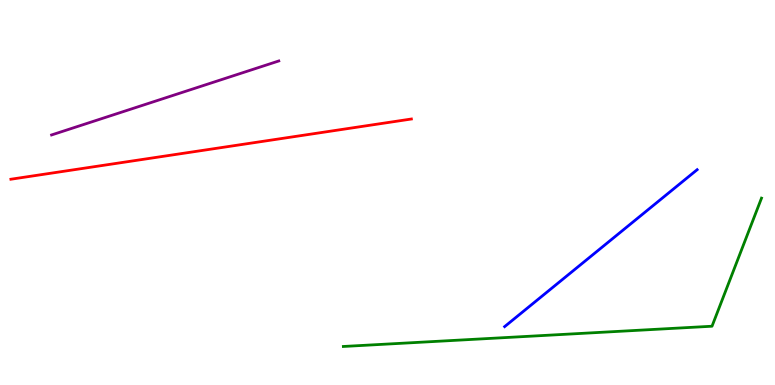[{'lines': ['blue', 'red'], 'intersections': []}, {'lines': ['green', 'red'], 'intersections': []}, {'lines': ['purple', 'red'], 'intersections': []}, {'lines': ['blue', 'green'], 'intersections': []}, {'lines': ['blue', 'purple'], 'intersections': []}, {'lines': ['green', 'purple'], 'intersections': []}]